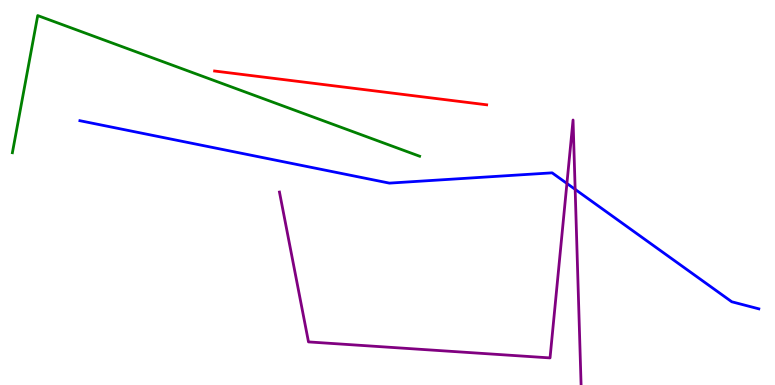[{'lines': ['blue', 'red'], 'intersections': []}, {'lines': ['green', 'red'], 'intersections': []}, {'lines': ['purple', 'red'], 'intersections': []}, {'lines': ['blue', 'green'], 'intersections': []}, {'lines': ['blue', 'purple'], 'intersections': [{'x': 7.32, 'y': 5.23}, {'x': 7.42, 'y': 5.08}]}, {'lines': ['green', 'purple'], 'intersections': []}]